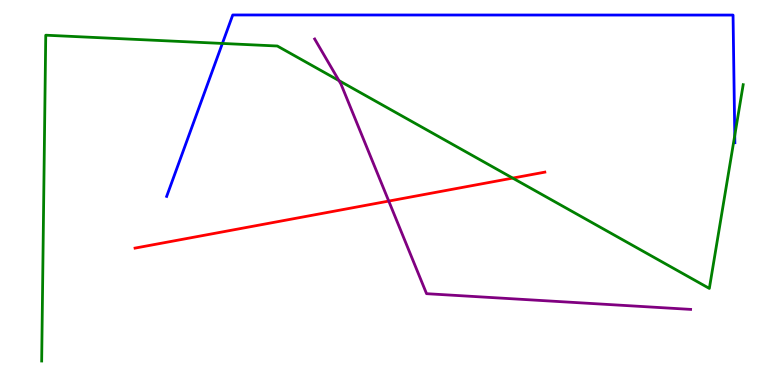[{'lines': ['blue', 'red'], 'intersections': []}, {'lines': ['green', 'red'], 'intersections': [{'x': 6.62, 'y': 5.37}]}, {'lines': ['purple', 'red'], 'intersections': [{'x': 5.02, 'y': 4.78}]}, {'lines': ['blue', 'green'], 'intersections': [{'x': 2.87, 'y': 8.87}, {'x': 9.48, 'y': 6.48}]}, {'lines': ['blue', 'purple'], 'intersections': []}, {'lines': ['green', 'purple'], 'intersections': [{'x': 4.37, 'y': 7.91}]}]